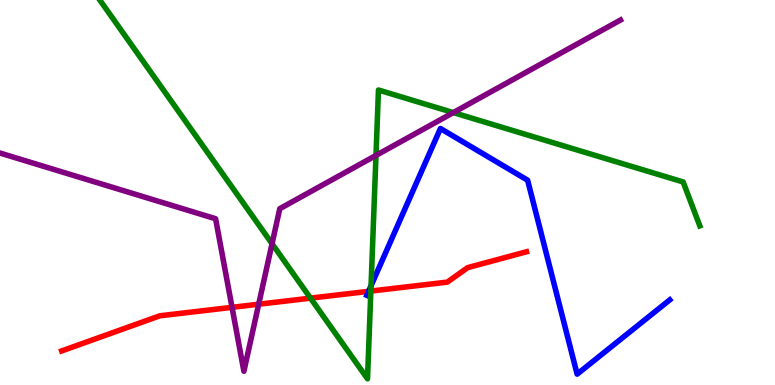[{'lines': ['blue', 'red'], 'intersections': [{'x': 4.76, 'y': 2.43}]}, {'lines': ['green', 'red'], 'intersections': [{'x': 4.01, 'y': 2.26}, {'x': 4.79, 'y': 2.44}]}, {'lines': ['purple', 'red'], 'intersections': [{'x': 2.99, 'y': 2.02}, {'x': 3.34, 'y': 2.1}]}, {'lines': ['blue', 'green'], 'intersections': [{'x': 4.79, 'y': 2.58}]}, {'lines': ['blue', 'purple'], 'intersections': []}, {'lines': ['green', 'purple'], 'intersections': [{'x': 3.51, 'y': 3.67}, {'x': 4.85, 'y': 5.96}, {'x': 5.85, 'y': 7.08}]}]